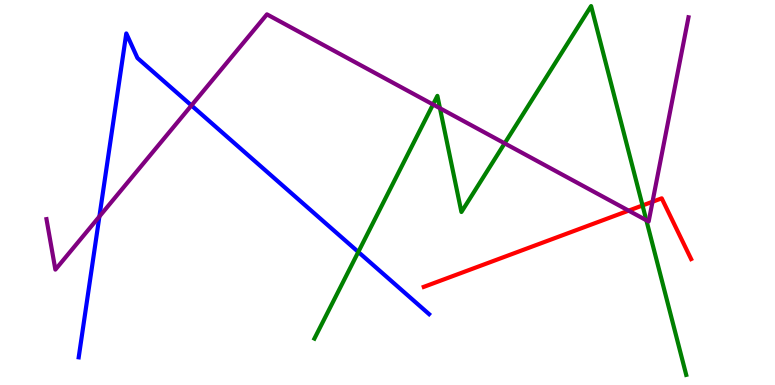[{'lines': ['blue', 'red'], 'intersections': []}, {'lines': ['green', 'red'], 'intersections': [{'x': 8.29, 'y': 4.66}]}, {'lines': ['purple', 'red'], 'intersections': [{'x': 8.11, 'y': 4.53}, {'x': 8.42, 'y': 4.76}]}, {'lines': ['blue', 'green'], 'intersections': [{'x': 4.62, 'y': 3.46}]}, {'lines': ['blue', 'purple'], 'intersections': [{'x': 1.28, 'y': 4.38}, {'x': 2.47, 'y': 7.26}]}, {'lines': ['green', 'purple'], 'intersections': [{'x': 5.59, 'y': 7.29}, {'x': 5.68, 'y': 7.19}, {'x': 6.51, 'y': 6.28}, {'x': 8.34, 'y': 4.28}]}]